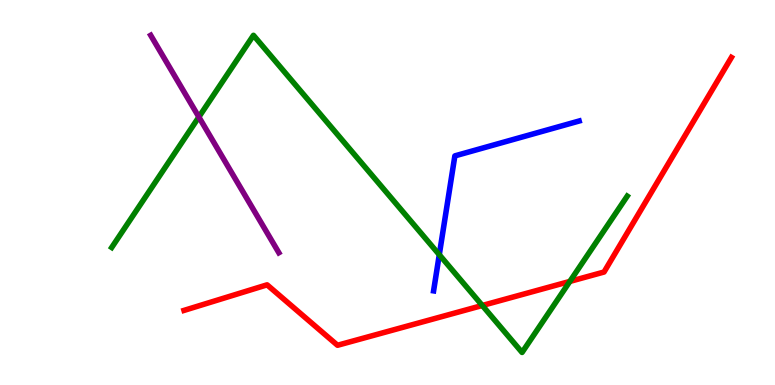[{'lines': ['blue', 'red'], 'intersections': []}, {'lines': ['green', 'red'], 'intersections': [{'x': 6.22, 'y': 2.07}, {'x': 7.35, 'y': 2.69}]}, {'lines': ['purple', 'red'], 'intersections': []}, {'lines': ['blue', 'green'], 'intersections': [{'x': 5.67, 'y': 3.38}]}, {'lines': ['blue', 'purple'], 'intersections': []}, {'lines': ['green', 'purple'], 'intersections': [{'x': 2.57, 'y': 6.96}]}]